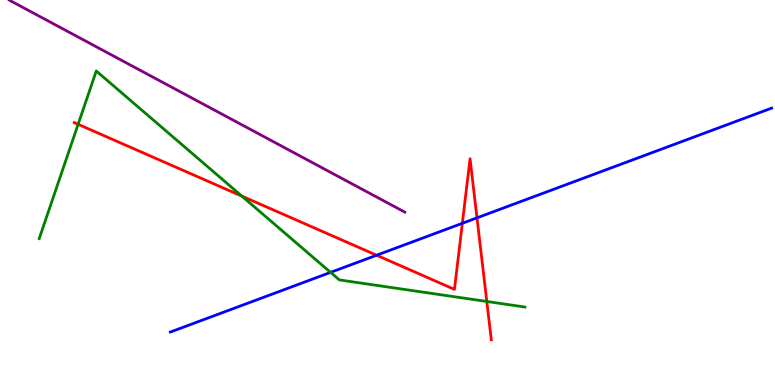[{'lines': ['blue', 'red'], 'intersections': [{'x': 4.86, 'y': 3.37}, {'x': 5.97, 'y': 4.2}, {'x': 6.15, 'y': 4.34}]}, {'lines': ['green', 'red'], 'intersections': [{'x': 1.01, 'y': 6.77}, {'x': 3.12, 'y': 4.91}, {'x': 6.28, 'y': 2.17}]}, {'lines': ['purple', 'red'], 'intersections': []}, {'lines': ['blue', 'green'], 'intersections': [{'x': 4.27, 'y': 2.93}]}, {'lines': ['blue', 'purple'], 'intersections': []}, {'lines': ['green', 'purple'], 'intersections': []}]